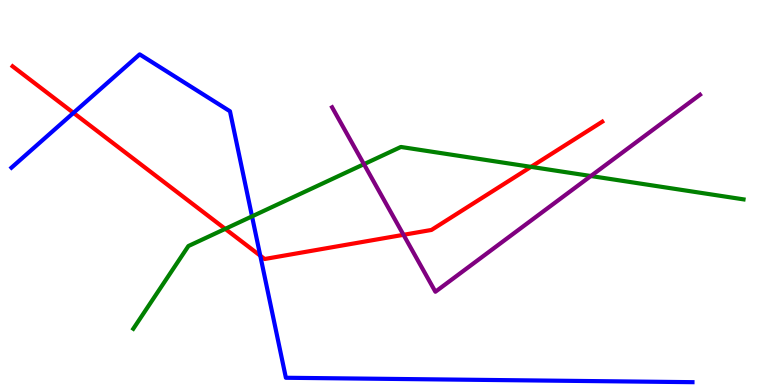[{'lines': ['blue', 'red'], 'intersections': [{'x': 0.948, 'y': 7.07}, {'x': 3.36, 'y': 3.36}]}, {'lines': ['green', 'red'], 'intersections': [{'x': 2.91, 'y': 4.06}, {'x': 6.85, 'y': 5.67}]}, {'lines': ['purple', 'red'], 'intersections': [{'x': 5.21, 'y': 3.9}]}, {'lines': ['blue', 'green'], 'intersections': [{'x': 3.25, 'y': 4.38}]}, {'lines': ['blue', 'purple'], 'intersections': []}, {'lines': ['green', 'purple'], 'intersections': [{'x': 4.7, 'y': 5.74}, {'x': 7.62, 'y': 5.43}]}]